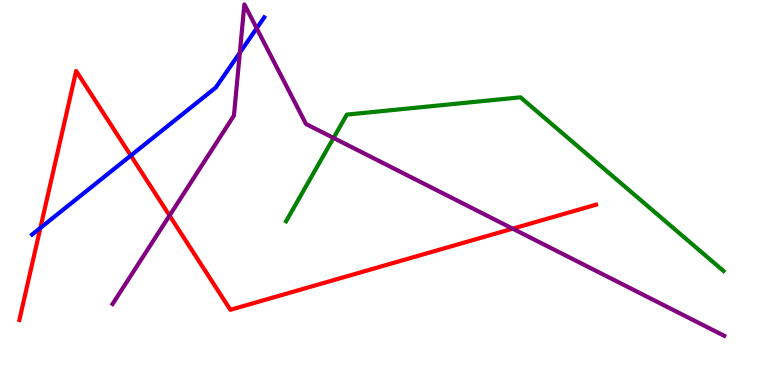[{'lines': ['blue', 'red'], 'intersections': [{'x': 0.521, 'y': 4.08}, {'x': 1.69, 'y': 5.96}]}, {'lines': ['green', 'red'], 'intersections': []}, {'lines': ['purple', 'red'], 'intersections': [{'x': 2.19, 'y': 4.4}, {'x': 6.62, 'y': 4.06}]}, {'lines': ['blue', 'green'], 'intersections': []}, {'lines': ['blue', 'purple'], 'intersections': [{'x': 3.09, 'y': 8.63}, {'x': 3.31, 'y': 9.27}]}, {'lines': ['green', 'purple'], 'intersections': [{'x': 4.3, 'y': 6.42}]}]